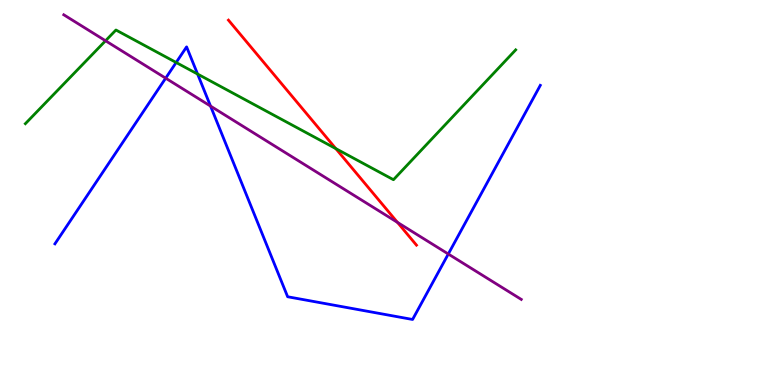[{'lines': ['blue', 'red'], 'intersections': []}, {'lines': ['green', 'red'], 'intersections': [{'x': 4.33, 'y': 6.14}]}, {'lines': ['purple', 'red'], 'intersections': [{'x': 5.13, 'y': 4.22}]}, {'lines': ['blue', 'green'], 'intersections': [{'x': 2.27, 'y': 8.38}, {'x': 2.55, 'y': 8.08}]}, {'lines': ['blue', 'purple'], 'intersections': [{'x': 2.14, 'y': 7.97}, {'x': 2.72, 'y': 7.24}, {'x': 5.78, 'y': 3.4}]}, {'lines': ['green', 'purple'], 'intersections': [{'x': 1.36, 'y': 8.94}]}]